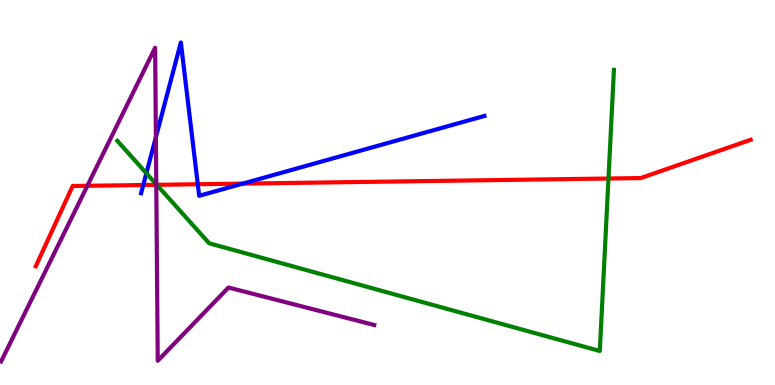[{'lines': ['blue', 'red'], 'intersections': [{'x': 1.85, 'y': 5.19}, {'x': 2.55, 'y': 5.21}, {'x': 3.13, 'y': 5.23}]}, {'lines': ['green', 'red'], 'intersections': [{'x': 2.02, 'y': 5.2}, {'x': 7.85, 'y': 5.36}]}, {'lines': ['purple', 'red'], 'intersections': [{'x': 1.13, 'y': 5.17}, {'x': 2.02, 'y': 5.2}]}, {'lines': ['blue', 'green'], 'intersections': [{'x': 1.89, 'y': 5.5}]}, {'lines': ['blue', 'purple'], 'intersections': [{'x': 2.01, 'y': 6.44}]}, {'lines': ['green', 'purple'], 'intersections': [{'x': 2.02, 'y': 5.21}]}]